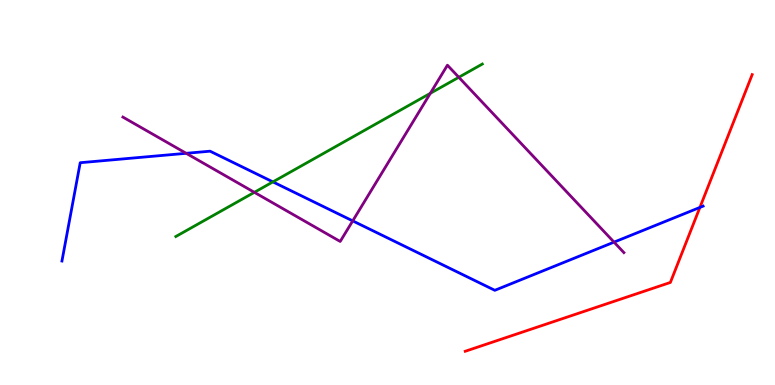[{'lines': ['blue', 'red'], 'intersections': [{'x': 9.03, 'y': 4.61}]}, {'lines': ['green', 'red'], 'intersections': []}, {'lines': ['purple', 'red'], 'intersections': []}, {'lines': ['blue', 'green'], 'intersections': [{'x': 3.52, 'y': 5.28}]}, {'lines': ['blue', 'purple'], 'intersections': [{'x': 2.4, 'y': 6.02}, {'x': 4.55, 'y': 4.26}, {'x': 7.92, 'y': 3.71}]}, {'lines': ['green', 'purple'], 'intersections': [{'x': 3.28, 'y': 5.0}, {'x': 5.55, 'y': 7.58}, {'x': 5.92, 'y': 7.99}]}]